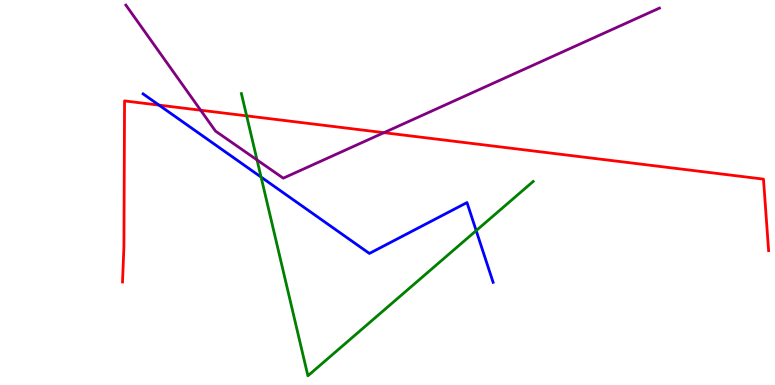[{'lines': ['blue', 'red'], 'intersections': [{'x': 2.05, 'y': 7.27}]}, {'lines': ['green', 'red'], 'intersections': [{'x': 3.18, 'y': 6.99}]}, {'lines': ['purple', 'red'], 'intersections': [{'x': 2.59, 'y': 7.14}, {'x': 4.95, 'y': 6.55}]}, {'lines': ['blue', 'green'], 'intersections': [{'x': 3.37, 'y': 5.4}, {'x': 6.14, 'y': 4.01}]}, {'lines': ['blue', 'purple'], 'intersections': []}, {'lines': ['green', 'purple'], 'intersections': [{'x': 3.32, 'y': 5.85}]}]